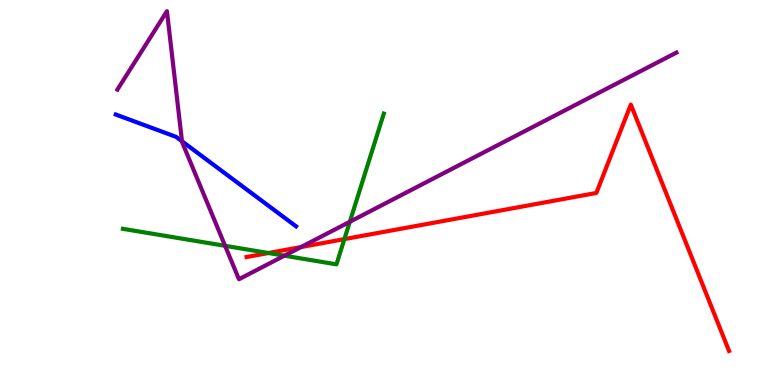[{'lines': ['blue', 'red'], 'intersections': []}, {'lines': ['green', 'red'], 'intersections': [{'x': 3.46, 'y': 3.43}, {'x': 4.44, 'y': 3.79}]}, {'lines': ['purple', 'red'], 'intersections': [{'x': 3.88, 'y': 3.58}]}, {'lines': ['blue', 'green'], 'intersections': []}, {'lines': ['blue', 'purple'], 'intersections': [{'x': 2.35, 'y': 6.33}]}, {'lines': ['green', 'purple'], 'intersections': [{'x': 2.9, 'y': 3.62}, {'x': 3.67, 'y': 3.36}, {'x': 4.51, 'y': 4.24}]}]